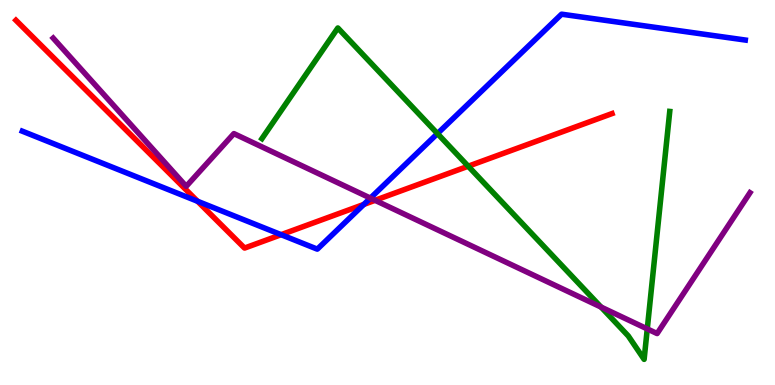[{'lines': ['blue', 'red'], 'intersections': [{'x': 2.55, 'y': 4.77}, {'x': 3.63, 'y': 3.9}, {'x': 4.69, 'y': 4.69}]}, {'lines': ['green', 'red'], 'intersections': [{'x': 6.04, 'y': 5.68}]}, {'lines': ['purple', 'red'], 'intersections': [{'x': 4.84, 'y': 4.8}]}, {'lines': ['blue', 'green'], 'intersections': [{'x': 5.64, 'y': 6.53}]}, {'lines': ['blue', 'purple'], 'intersections': [{'x': 4.78, 'y': 4.85}]}, {'lines': ['green', 'purple'], 'intersections': [{'x': 7.76, 'y': 2.02}, {'x': 8.35, 'y': 1.46}]}]